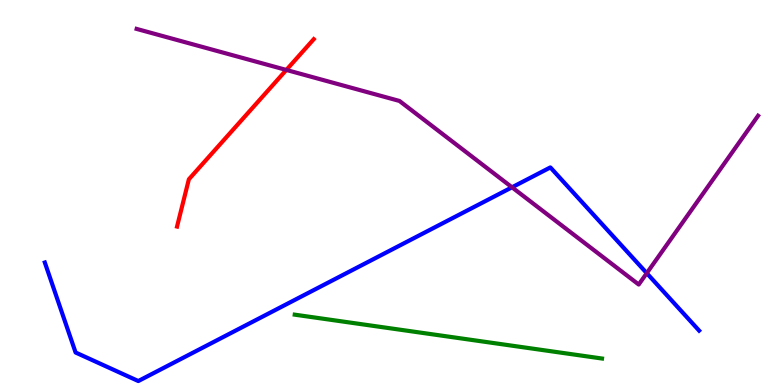[{'lines': ['blue', 'red'], 'intersections': []}, {'lines': ['green', 'red'], 'intersections': []}, {'lines': ['purple', 'red'], 'intersections': [{'x': 3.69, 'y': 8.18}]}, {'lines': ['blue', 'green'], 'intersections': []}, {'lines': ['blue', 'purple'], 'intersections': [{'x': 6.61, 'y': 5.13}, {'x': 8.35, 'y': 2.9}]}, {'lines': ['green', 'purple'], 'intersections': []}]